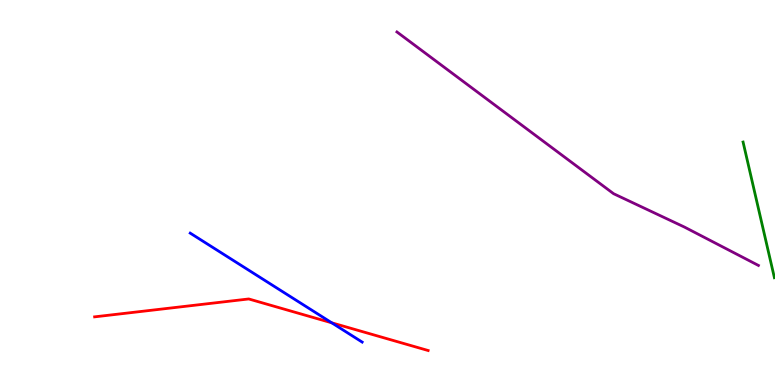[{'lines': ['blue', 'red'], 'intersections': [{'x': 4.28, 'y': 1.62}]}, {'lines': ['green', 'red'], 'intersections': []}, {'lines': ['purple', 'red'], 'intersections': []}, {'lines': ['blue', 'green'], 'intersections': []}, {'lines': ['blue', 'purple'], 'intersections': []}, {'lines': ['green', 'purple'], 'intersections': []}]